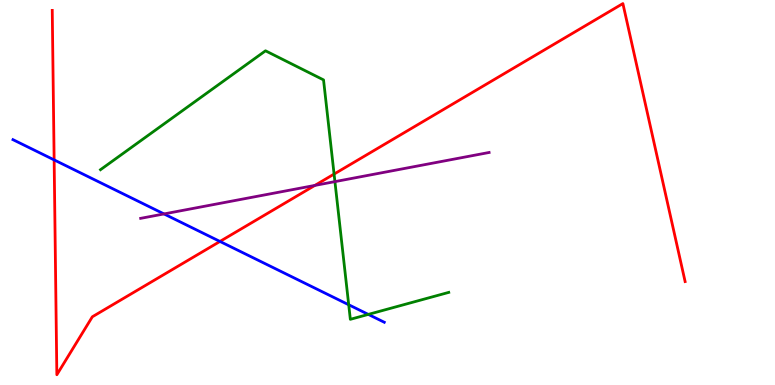[{'lines': ['blue', 'red'], 'intersections': [{'x': 0.699, 'y': 5.85}, {'x': 2.84, 'y': 3.73}]}, {'lines': ['green', 'red'], 'intersections': [{'x': 4.31, 'y': 5.48}]}, {'lines': ['purple', 'red'], 'intersections': [{'x': 4.06, 'y': 5.18}]}, {'lines': ['blue', 'green'], 'intersections': [{'x': 4.5, 'y': 2.08}, {'x': 4.75, 'y': 1.83}]}, {'lines': ['blue', 'purple'], 'intersections': [{'x': 2.12, 'y': 4.44}]}, {'lines': ['green', 'purple'], 'intersections': [{'x': 4.32, 'y': 5.28}]}]